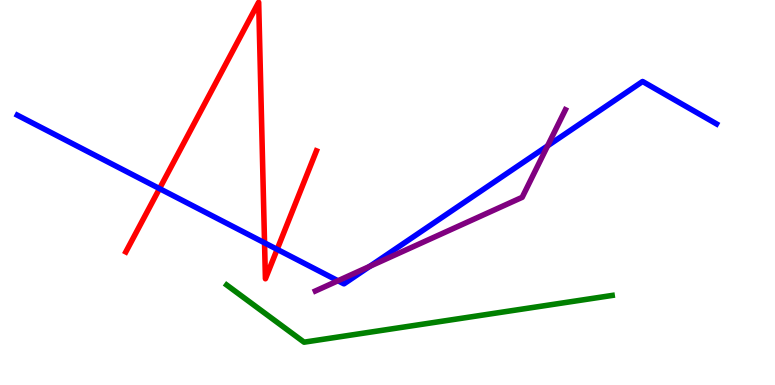[{'lines': ['blue', 'red'], 'intersections': [{'x': 2.06, 'y': 5.1}, {'x': 3.41, 'y': 3.69}, {'x': 3.58, 'y': 3.52}]}, {'lines': ['green', 'red'], 'intersections': []}, {'lines': ['purple', 'red'], 'intersections': []}, {'lines': ['blue', 'green'], 'intersections': []}, {'lines': ['blue', 'purple'], 'intersections': [{'x': 4.36, 'y': 2.71}, {'x': 4.77, 'y': 3.08}, {'x': 7.07, 'y': 6.21}]}, {'lines': ['green', 'purple'], 'intersections': []}]